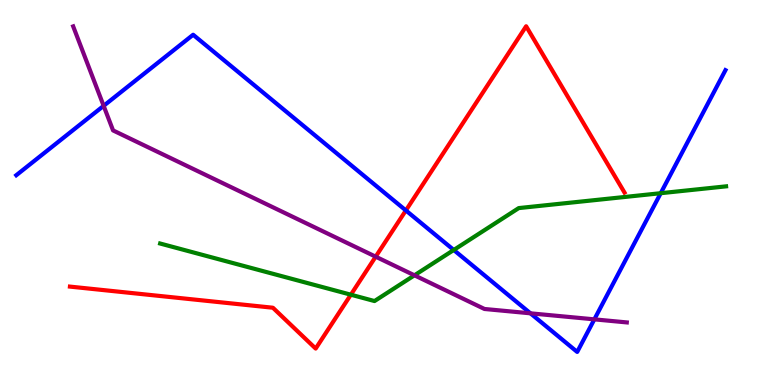[{'lines': ['blue', 'red'], 'intersections': [{'x': 5.24, 'y': 4.53}]}, {'lines': ['green', 'red'], 'intersections': [{'x': 4.53, 'y': 2.35}]}, {'lines': ['purple', 'red'], 'intersections': [{'x': 4.85, 'y': 3.33}]}, {'lines': ['blue', 'green'], 'intersections': [{'x': 5.85, 'y': 3.51}, {'x': 8.53, 'y': 4.98}]}, {'lines': ['blue', 'purple'], 'intersections': [{'x': 1.34, 'y': 7.25}, {'x': 6.84, 'y': 1.86}, {'x': 7.67, 'y': 1.71}]}, {'lines': ['green', 'purple'], 'intersections': [{'x': 5.35, 'y': 2.85}]}]